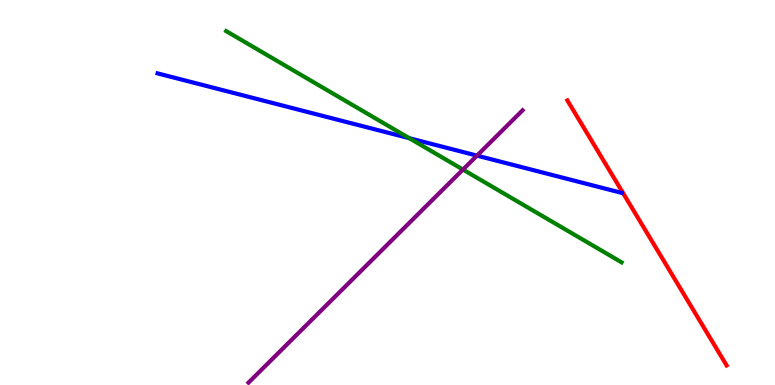[{'lines': ['blue', 'red'], 'intersections': []}, {'lines': ['green', 'red'], 'intersections': []}, {'lines': ['purple', 'red'], 'intersections': []}, {'lines': ['blue', 'green'], 'intersections': [{'x': 5.28, 'y': 6.41}]}, {'lines': ['blue', 'purple'], 'intersections': [{'x': 6.15, 'y': 5.96}]}, {'lines': ['green', 'purple'], 'intersections': [{'x': 5.97, 'y': 5.6}]}]